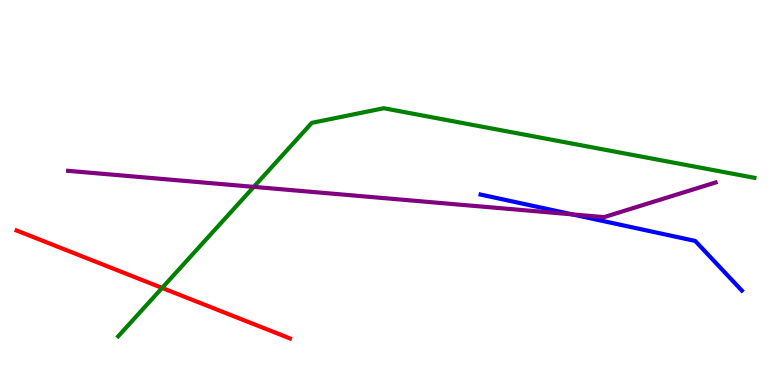[{'lines': ['blue', 'red'], 'intersections': []}, {'lines': ['green', 'red'], 'intersections': [{'x': 2.09, 'y': 2.52}]}, {'lines': ['purple', 'red'], 'intersections': []}, {'lines': ['blue', 'green'], 'intersections': []}, {'lines': ['blue', 'purple'], 'intersections': [{'x': 7.39, 'y': 4.43}]}, {'lines': ['green', 'purple'], 'intersections': [{'x': 3.27, 'y': 5.15}]}]